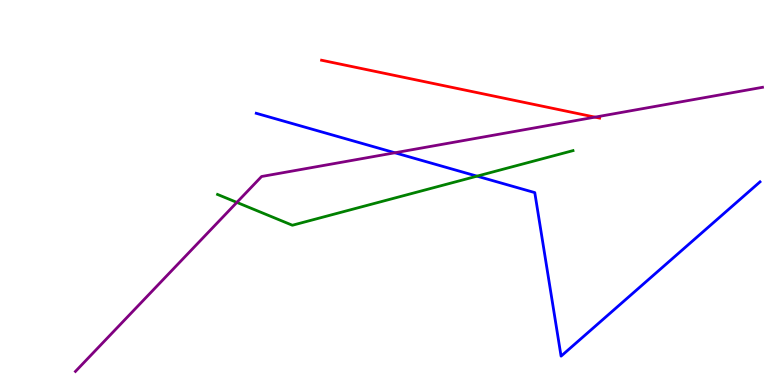[{'lines': ['blue', 'red'], 'intersections': []}, {'lines': ['green', 'red'], 'intersections': []}, {'lines': ['purple', 'red'], 'intersections': [{'x': 7.68, 'y': 6.96}]}, {'lines': ['blue', 'green'], 'intersections': [{'x': 6.15, 'y': 5.42}]}, {'lines': ['blue', 'purple'], 'intersections': [{'x': 5.1, 'y': 6.03}]}, {'lines': ['green', 'purple'], 'intersections': [{'x': 3.06, 'y': 4.74}]}]